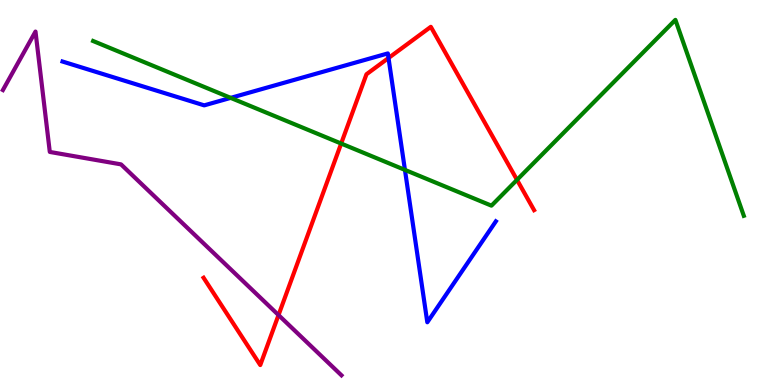[{'lines': ['blue', 'red'], 'intersections': [{'x': 5.01, 'y': 8.49}]}, {'lines': ['green', 'red'], 'intersections': [{'x': 4.4, 'y': 6.27}, {'x': 6.67, 'y': 5.33}]}, {'lines': ['purple', 'red'], 'intersections': [{'x': 3.59, 'y': 1.82}]}, {'lines': ['blue', 'green'], 'intersections': [{'x': 2.98, 'y': 7.46}, {'x': 5.23, 'y': 5.59}]}, {'lines': ['blue', 'purple'], 'intersections': []}, {'lines': ['green', 'purple'], 'intersections': []}]